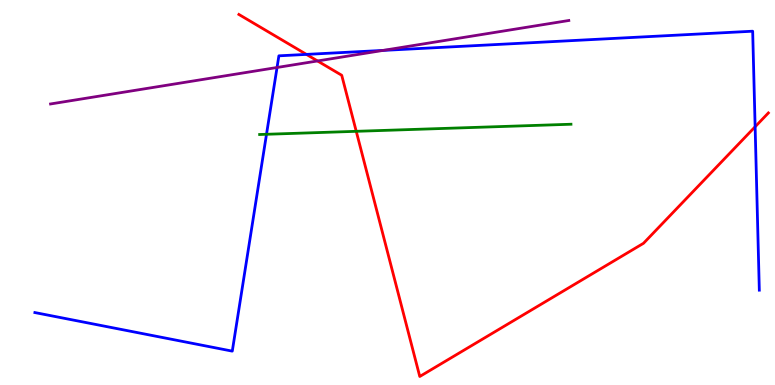[{'lines': ['blue', 'red'], 'intersections': [{'x': 3.95, 'y': 8.59}, {'x': 9.74, 'y': 6.71}]}, {'lines': ['green', 'red'], 'intersections': [{'x': 4.6, 'y': 6.59}]}, {'lines': ['purple', 'red'], 'intersections': [{'x': 4.1, 'y': 8.42}]}, {'lines': ['blue', 'green'], 'intersections': [{'x': 3.44, 'y': 6.51}]}, {'lines': ['blue', 'purple'], 'intersections': [{'x': 3.57, 'y': 8.25}, {'x': 4.94, 'y': 8.69}]}, {'lines': ['green', 'purple'], 'intersections': []}]